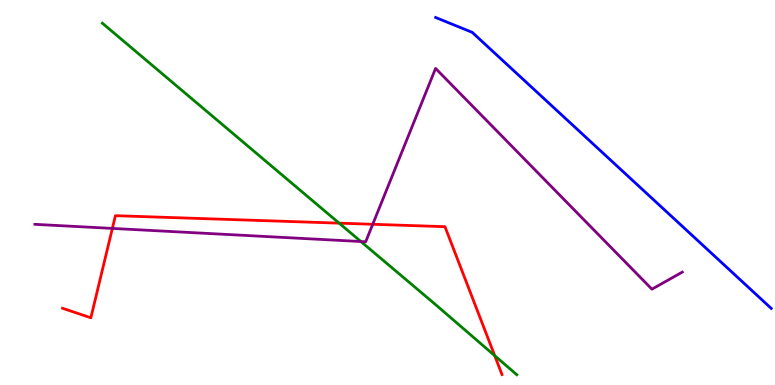[{'lines': ['blue', 'red'], 'intersections': []}, {'lines': ['green', 'red'], 'intersections': [{'x': 4.38, 'y': 4.2}, {'x': 6.38, 'y': 0.762}]}, {'lines': ['purple', 'red'], 'intersections': [{'x': 1.45, 'y': 4.07}, {'x': 4.81, 'y': 4.17}]}, {'lines': ['blue', 'green'], 'intersections': []}, {'lines': ['blue', 'purple'], 'intersections': []}, {'lines': ['green', 'purple'], 'intersections': [{'x': 4.66, 'y': 3.73}]}]